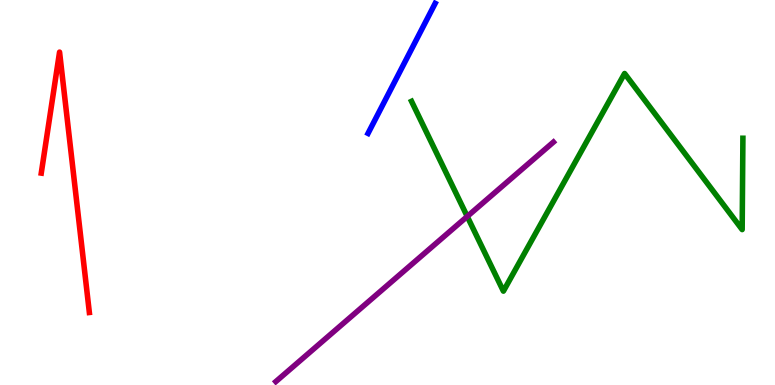[{'lines': ['blue', 'red'], 'intersections': []}, {'lines': ['green', 'red'], 'intersections': []}, {'lines': ['purple', 'red'], 'intersections': []}, {'lines': ['blue', 'green'], 'intersections': []}, {'lines': ['blue', 'purple'], 'intersections': []}, {'lines': ['green', 'purple'], 'intersections': [{'x': 6.03, 'y': 4.38}]}]